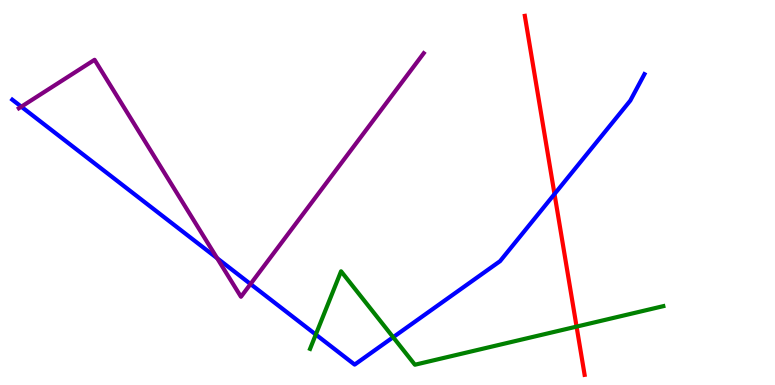[{'lines': ['blue', 'red'], 'intersections': [{'x': 7.15, 'y': 4.96}]}, {'lines': ['green', 'red'], 'intersections': [{'x': 7.44, 'y': 1.52}]}, {'lines': ['purple', 'red'], 'intersections': []}, {'lines': ['blue', 'green'], 'intersections': [{'x': 4.07, 'y': 1.31}, {'x': 5.07, 'y': 1.24}]}, {'lines': ['blue', 'purple'], 'intersections': [{'x': 0.275, 'y': 7.23}, {'x': 2.8, 'y': 3.29}, {'x': 3.23, 'y': 2.62}]}, {'lines': ['green', 'purple'], 'intersections': []}]